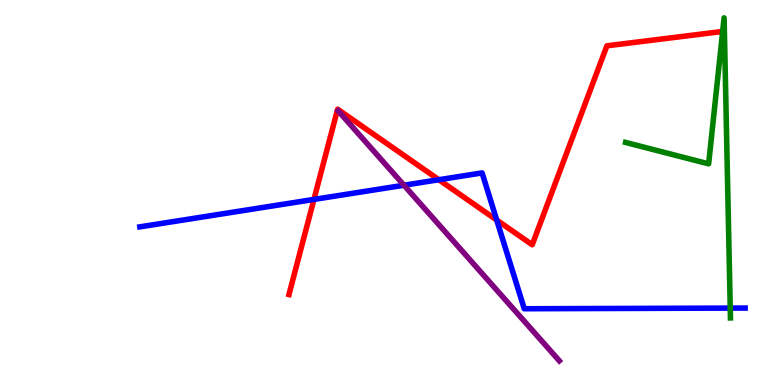[{'lines': ['blue', 'red'], 'intersections': [{'x': 4.05, 'y': 4.82}, {'x': 5.66, 'y': 5.33}, {'x': 6.41, 'y': 4.28}]}, {'lines': ['green', 'red'], 'intersections': []}, {'lines': ['purple', 'red'], 'intersections': []}, {'lines': ['blue', 'green'], 'intersections': [{'x': 9.42, 'y': 2.0}]}, {'lines': ['blue', 'purple'], 'intersections': [{'x': 5.21, 'y': 5.19}]}, {'lines': ['green', 'purple'], 'intersections': []}]